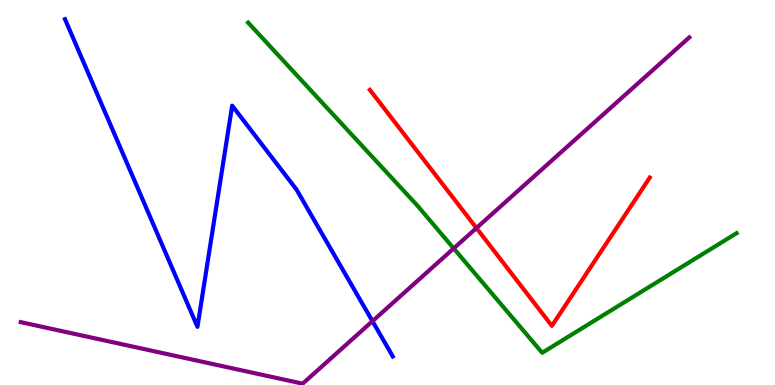[{'lines': ['blue', 'red'], 'intersections': []}, {'lines': ['green', 'red'], 'intersections': []}, {'lines': ['purple', 'red'], 'intersections': [{'x': 6.15, 'y': 4.08}]}, {'lines': ['blue', 'green'], 'intersections': []}, {'lines': ['blue', 'purple'], 'intersections': [{'x': 4.81, 'y': 1.66}]}, {'lines': ['green', 'purple'], 'intersections': [{'x': 5.85, 'y': 3.55}]}]